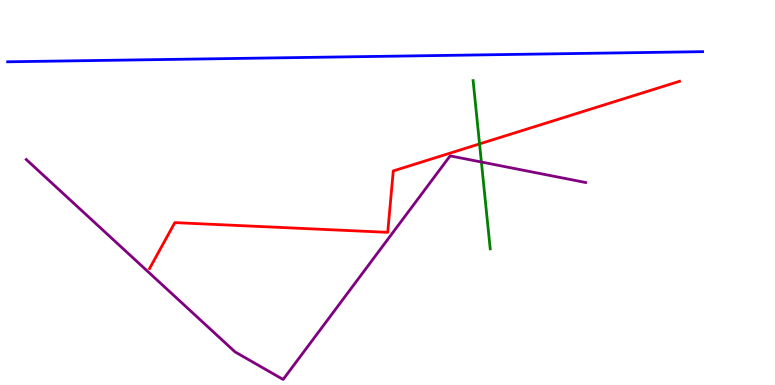[{'lines': ['blue', 'red'], 'intersections': []}, {'lines': ['green', 'red'], 'intersections': [{'x': 6.19, 'y': 6.26}]}, {'lines': ['purple', 'red'], 'intersections': []}, {'lines': ['blue', 'green'], 'intersections': []}, {'lines': ['blue', 'purple'], 'intersections': []}, {'lines': ['green', 'purple'], 'intersections': [{'x': 6.21, 'y': 5.79}]}]